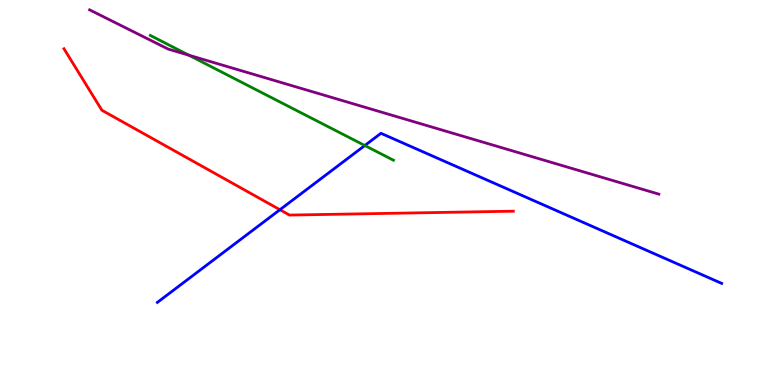[{'lines': ['blue', 'red'], 'intersections': [{'x': 3.61, 'y': 4.55}]}, {'lines': ['green', 'red'], 'intersections': []}, {'lines': ['purple', 'red'], 'intersections': []}, {'lines': ['blue', 'green'], 'intersections': [{'x': 4.71, 'y': 6.22}]}, {'lines': ['blue', 'purple'], 'intersections': []}, {'lines': ['green', 'purple'], 'intersections': [{'x': 2.44, 'y': 8.57}]}]